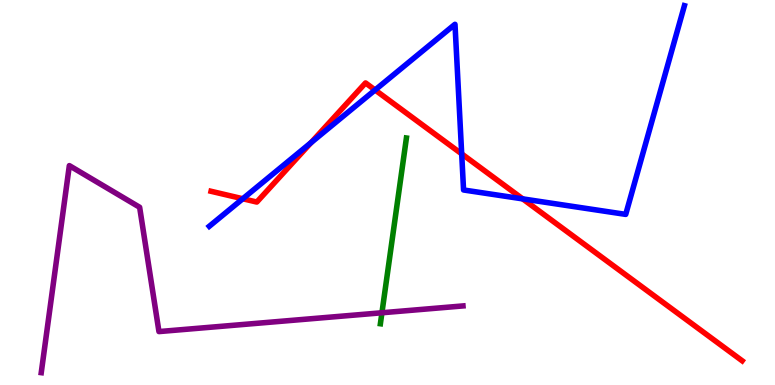[{'lines': ['blue', 'red'], 'intersections': [{'x': 3.13, 'y': 4.84}, {'x': 4.01, 'y': 6.3}, {'x': 4.84, 'y': 7.66}, {'x': 5.96, 'y': 6.0}, {'x': 6.74, 'y': 4.83}]}, {'lines': ['green', 'red'], 'intersections': []}, {'lines': ['purple', 'red'], 'intersections': []}, {'lines': ['blue', 'green'], 'intersections': []}, {'lines': ['blue', 'purple'], 'intersections': []}, {'lines': ['green', 'purple'], 'intersections': [{'x': 4.93, 'y': 1.88}]}]